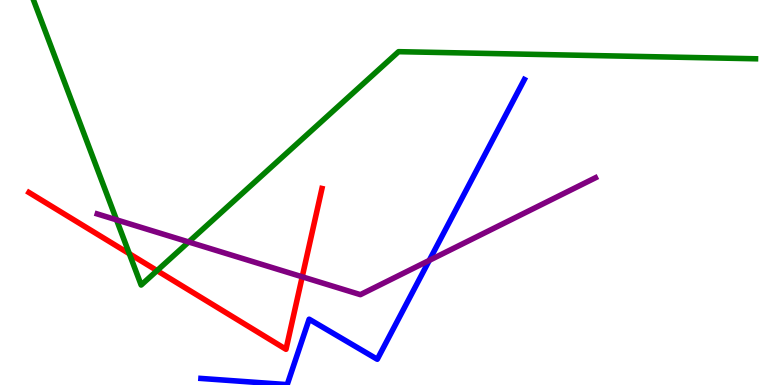[{'lines': ['blue', 'red'], 'intersections': []}, {'lines': ['green', 'red'], 'intersections': [{'x': 1.67, 'y': 3.41}, {'x': 2.03, 'y': 2.97}]}, {'lines': ['purple', 'red'], 'intersections': [{'x': 3.9, 'y': 2.81}]}, {'lines': ['blue', 'green'], 'intersections': []}, {'lines': ['blue', 'purple'], 'intersections': [{'x': 5.54, 'y': 3.24}]}, {'lines': ['green', 'purple'], 'intersections': [{'x': 1.5, 'y': 4.29}, {'x': 2.43, 'y': 3.72}]}]